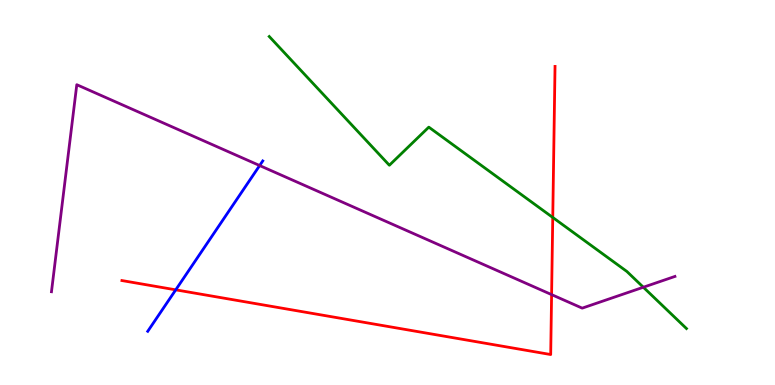[{'lines': ['blue', 'red'], 'intersections': [{'x': 2.27, 'y': 2.47}]}, {'lines': ['green', 'red'], 'intersections': [{'x': 7.13, 'y': 4.35}]}, {'lines': ['purple', 'red'], 'intersections': [{'x': 7.12, 'y': 2.35}]}, {'lines': ['blue', 'green'], 'intersections': []}, {'lines': ['blue', 'purple'], 'intersections': [{'x': 3.35, 'y': 5.7}]}, {'lines': ['green', 'purple'], 'intersections': [{'x': 8.3, 'y': 2.54}]}]